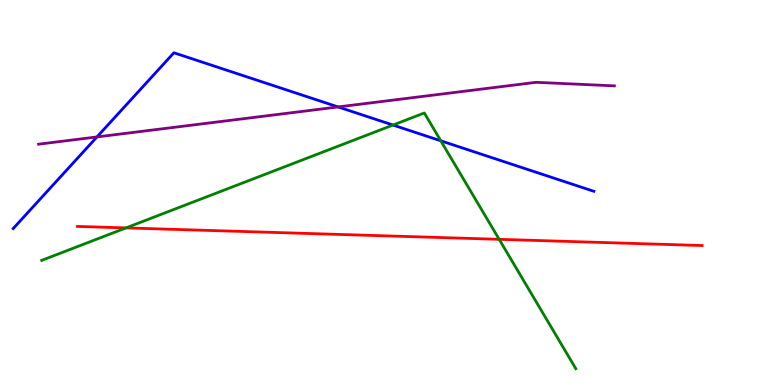[{'lines': ['blue', 'red'], 'intersections': []}, {'lines': ['green', 'red'], 'intersections': [{'x': 1.63, 'y': 4.08}, {'x': 6.44, 'y': 3.78}]}, {'lines': ['purple', 'red'], 'intersections': []}, {'lines': ['blue', 'green'], 'intersections': [{'x': 5.07, 'y': 6.75}, {'x': 5.69, 'y': 6.34}]}, {'lines': ['blue', 'purple'], 'intersections': [{'x': 1.25, 'y': 6.44}, {'x': 4.36, 'y': 7.22}]}, {'lines': ['green', 'purple'], 'intersections': []}]